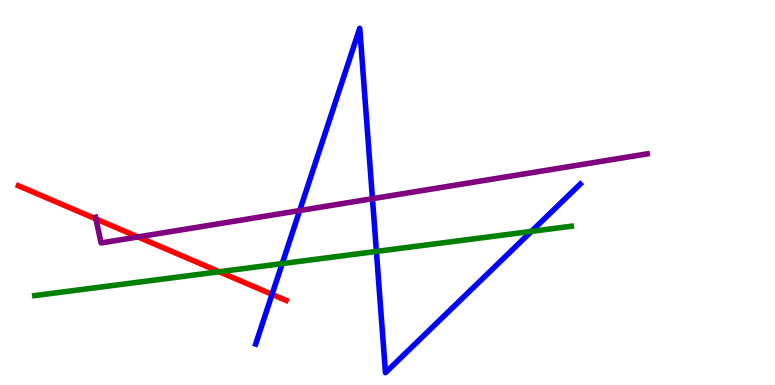[{'lines': ['blue', 'red'], 'intersections': [{'x': 3.51, 'y': 2.35}]}, {'lines': ['green', 'red'], 'intersections': [{'x': 2.83, 'y': 2.94}]}, {'lines': ['purple', 'red'], 'intersections': [{'x': 1.24, 'y': 4.31}, {'x': 1.78, 'y': 3.85}]}, {'lines': ['blue', 'green'], 'intersections': [{'x': 3.64, 'y': 3.15}, {'x': 4.86, 'y': 3.47}, {'x': 6.86, 'y': 3.99}]}, {'lines': ['blue', 'purple'], 'intersections': [{'x': 3.87, 'y': 4.53}, {'x': 4.81, 'y': 4.84}]}, {'lines': ['green', 'purple'], 'intersections': []}]